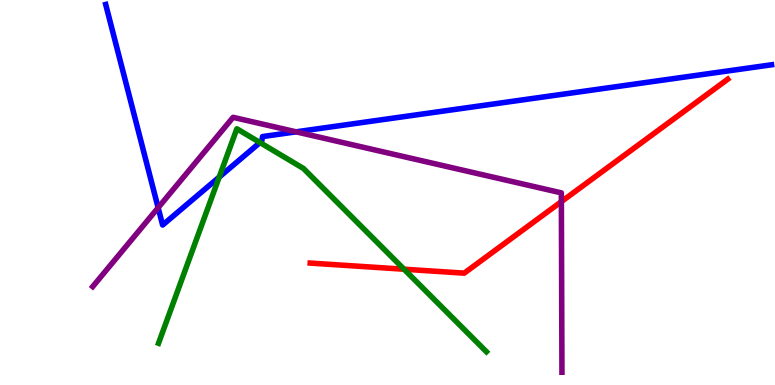[{'lines': ['blue', 'red'], 'intersections': []}, {'lines': ['green', 'red'], 'intersections': [{'x': 5.21, 'y': 3.01}]}, {'lines': ['purple', 'red'], 'intersections': [{'x': 7.24, 'y': 4.76}]}, {'lines': ['blue', 'green'], 'intersections': [{'x': 2.83, 'y': 5.4}, {'x': 3.35, 'y': 6.3}]}, {'lines': ['blue', 'purple'], 'intersections': [{'x': 2.04, 'y': 4.61}, {'x': 3.82, 'y': 6.58}]}, {'lines': ['green', 'purple'], 'intersections': []}]